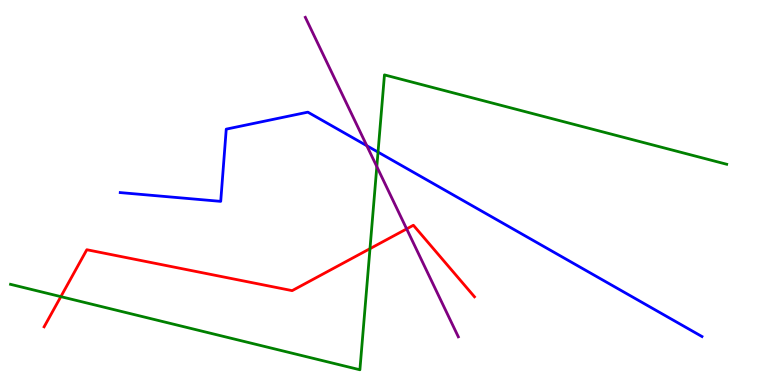[{'lines': ['blue', 'red'], 'intersections': []}, {'lines': ['green', 'red'], 'intersections': [{'x': 0.785, 'y': 2.3}, {'x': 4.77, 'y': 3.54}]}, {'lines': ['purple', 'red'], 'intersections': [{'x': 5.25, 'y': 4.05}]}, {'lines': ['blue', 'green'], 'intersections': [{'x': 4.88, 'y': 6.05}]}, {'lines': ['blue', 'purple'], 'intersections': [{'x': 4.73, 'y': 6.22}]}, {'lines': ['green', 'purple'], 'intersections': [{'x': 4.86, 'y': 5.67}]}]